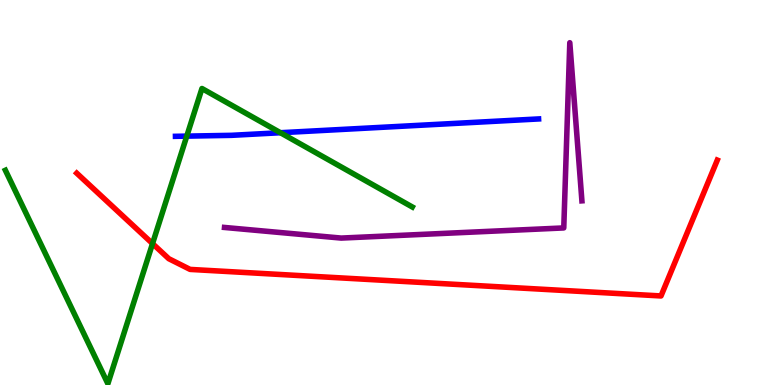[{'lines': ['blue', 'red'], 'intersections': []}, {'lines': ['green', 'red'], 'intersections': [{'x': 1.97, 'y': 3.67}]}, {'lines': ['purple', 'red'], 'intersections': []}, {'lines': ['blue', 'green'], 'intersections': [{'x': 2.41, 'y': 6.46}, {'x': 3.62, 'y': 6.55}]}, {'lines': ['blue', 'purple'], 'intersections': []}, {'lines': ['green', 'purple'], 'intersections': []}]